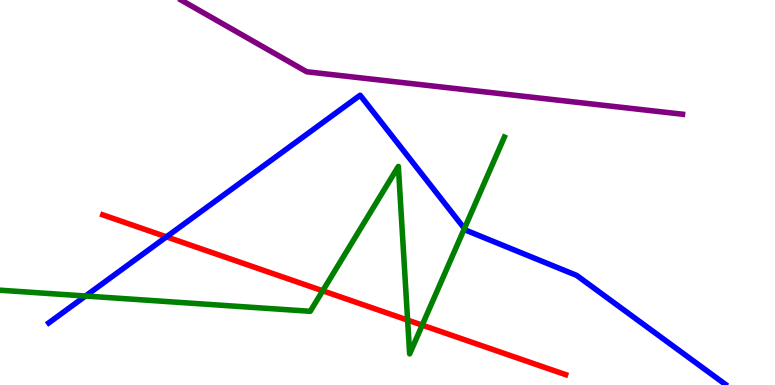[{'lines': ['blue', 'red'], 'intersections': [{'x': 2.15, 'y': 3.85}]}, {'lines': ['green', 'red'], 'intersections': [{'x': 4.16, 'y': 2.45}, {'x': 5.26, 'y': 1.69}, {'x': 5.45, 'y': 1.56}]}, {'lines': ['purple', 'red'], 'intersections': []}, {'lines': ['blue', 'green'], 'intersections': [{'x': 1.1, 'y': 2.31}, {'x': 5.99, 'y': 4.06}]}, {'lines': ['blue', 'purple'], 'intersections': []}, {'lines': ['green', 'purple'], 'intersections': []}]